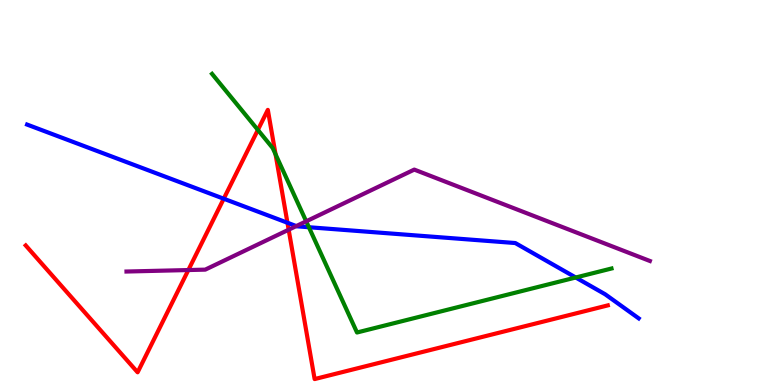[{'lines': ['blue', 'red'], 'intersections': [{'x': 2.89, 'y': 4.84}, {'x': 3.71, 'y': 4.21}]}, {'lines': ['green', 'red'], 'intersections': [{'x': 3.33, 'y': 6.63}, {'x': 3.56, 'y': 5.99}]}, {'lines': ['purple', 'red'], 'intersections': [{'x': 2.43, 'y': 2.99}, {'x': 3.72, 'y': 4.03}]}, {'lines': ['blue', 'green'], 'intersections': [{'x': 3.99, 'y': 4.1}, {'x': 7.43, 'y': 2.79}]}, {'lines': ['blue', 'purple'], 'intersections': [{'x': 3.82, 'y': 4.13}]}, {'lines': ['green', 'purple'], 'intersections': [{'x': 3.95, 'y': 4.25}]}]